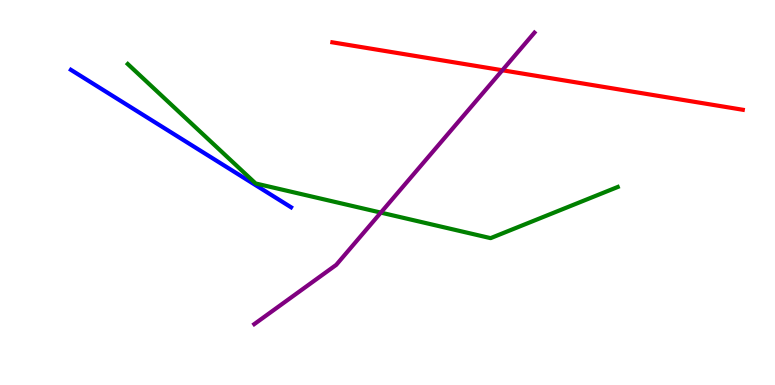[{'lines': ['blue', 'red'], 'intersections': []}, {'lines': ['green', 'red'], 'intersections': []}, {'lines': ['purple', 'red'], 'intersections': [{'x': 6.48, 'y': 8.18}]}, {'lines': ['blue', 'green'], 'intersections': []}, {'lines': ['blue', 'purple'], 'intersections': []}, {'lines': ['green', 'purple'], 'intersections': [{'x': 4.91, 'y': 4.48}]}]